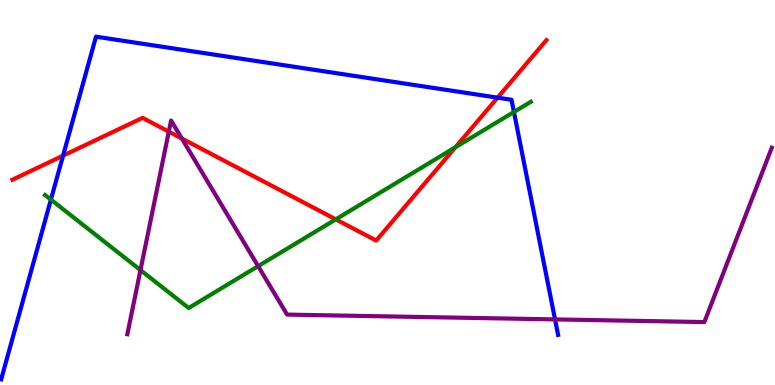[{'lines': ['blue', 'red'], 'intersections': [{'x': 0.814, 'y': 5.96}, {'x': 6.42, 'y': 7.46}]}, {'lines': ['green', 'red'], 'intersections': [{'x': 4.33, 'y': 4.3}, {'x': 5.88, 'y': 6.18}]}, {'lines': ['purple', 'red'], 'intersections': [{'x': 2.18, 'y': 6.58}, {'x': 2.35, 'y': 6.4}]}, {'lines': ['blue', 'green'], 'intersections': [{'x': 0.657, 'y': 4.82}, {'x': 6.63, 'y': 7.09}]}, {'lines': ['blue', 'purple'], 'intersections': [{'x': 7.16, 'y': 1.7}]}, {'lines': ['green', 'purple'], 'intersections': [{'x': 1.81, 'y': 2.98}, {'x': 3.33, 'y': 3.09}]}]